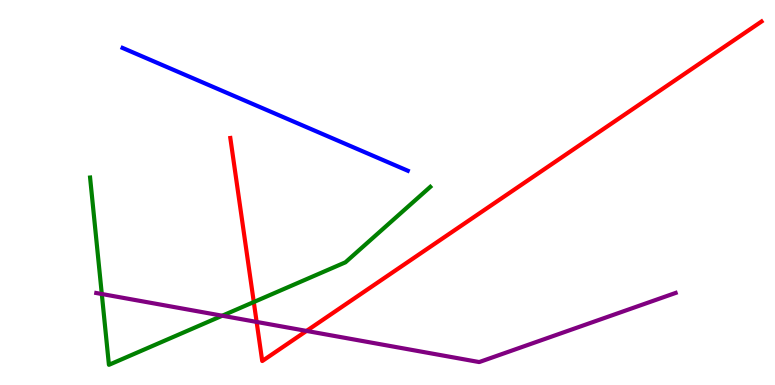[{'lines': ['blue', 'red'], 'intersections': []}, {'lines': ['green', 'red'], 'intersections': [{'x': 3.27, 'y': 2.15}]}, {'lines': ['purple', 'red'], 'intersections': [{'x': 3.31, 'y': 1.64}, {'x': 3.96, 'y': 1.4}]}, {'lines': ['blue', 'green'], 'intersections': []}, {'lines': ['blue', 'purple'], 'intersections': []}, {'lines': ['green', 'purple'], 'intersections': [{'x': 1.31, 'y': 2.36}, {'x': 2.87, 'y': 1.8}]}]